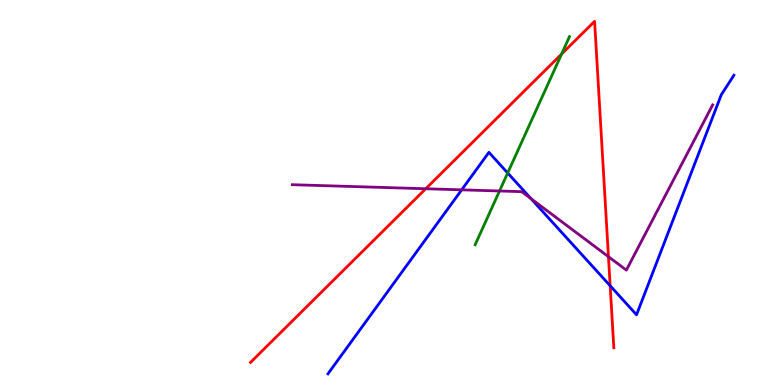[{'lines': ['blue', 'red'], 'intersections': [{'x': 7.87, 'y': 2.58}]}, {'lines': ['green', 'red'], 'intersections': [{'x': 7.25, 'y': 8.6}]}, {'lines': ['purple', 'red'], 'intersections': [{'x': 5.49, 'y': 5.1}, {'x': 7.85, 'y': 3.33}]}, {'lines': ['blue', 'green'], 'intersections': [{'x': 6.55, 'y': 5.51}]}, {'lines': ['blue', 'purple'], 'intersections': [{'x': 5.96, 'y': 5.07}, {'x': 6.85, 'y': 4.84}]}, {'lines': ['green', 'purple'], 'intersections': [{'x': 6.45, 'y': 5.04}]}]